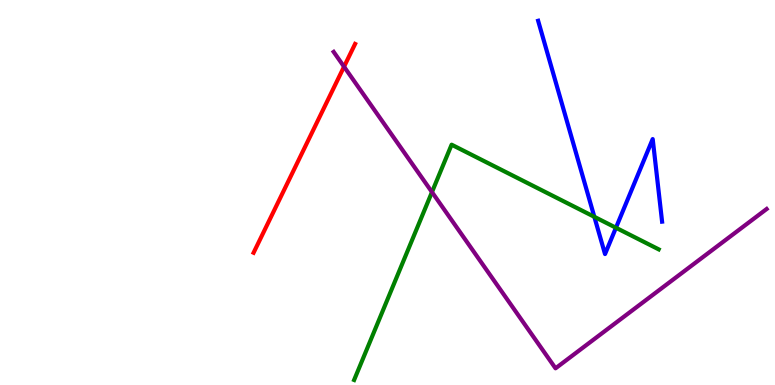[{'lines': ['blue', 'red'], 'intersections': []}, {'lines': ['green', 'red'], 'intersections': []}, {'lines': ['purple', 'red'], 'intersections': [{'x': 4.44, 'y': 8.27}]}, {'lines': ['blue', 'green'], 'intersections': [{'x': 7.67, 'y': 4.37}, {'x': 7.95, 'y': 4.08}]}, {'lines': ['blue', 'purple'], 'intersections': []}, {'lines': ['green', 'purple'], 'intersections': [{'x': 5.57, 'y': 5.01}]}]